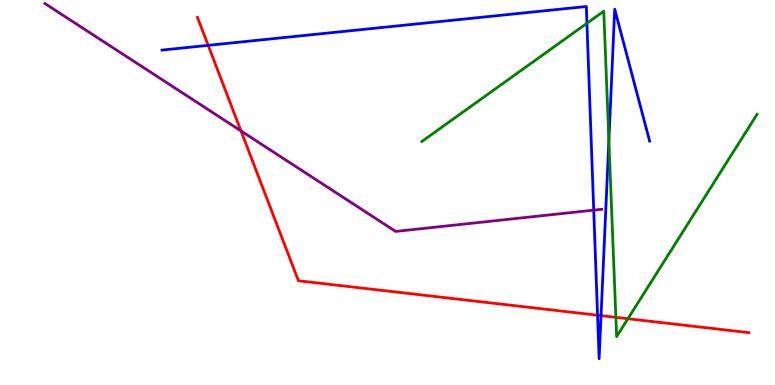[{'lines': ['blue', 'red'], 'intersections': [{'x': 2.69, 'y': 8.82}, {'x': 7.71, 'y': 1.81}, {'x': 7.76, 'y': 1.8}]}, {'lines': ['green', 'red'], 'intersections': [{'x': 7.95, 'y': 1.76}, {'x': 8.1, 'y': 1.72}]}, {'lines': ['purple', 'red'], 'intersections': [{'x': 3.11, 'y': 6.6}]}, {'lines': ['blue', 'green'], 'intersections': [{'x': 7.57, 'y': 9.39}, {'x': 7.86, 'y': 6.35}]}, {'lines': ['blue', 'purple'], 'intersections': [{'x': 7.66, 'y': 4.54}]}, {'lines': ['green', 'purple'], 'intersections': []}]